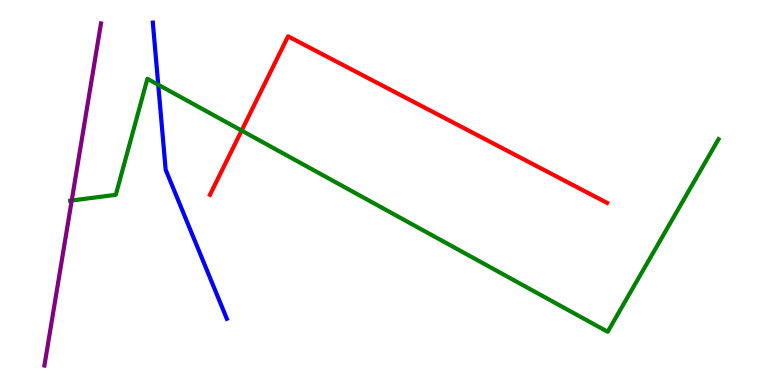[{'lines': ['blue', 'red'], 'intersections': []}, {'lines': ['green', 'red'], 'intersections': [{'x': 3.12, 'y': 6.61}]}, {'lines': ['purple', 'red'], 'intersections': []}, {'lines': ['blue', 'green'], 'intersections': [{'x': 2.04, 'y': 7.8}]}, {'lines': ['blue', 'purple'], 'intersections': []}, {'lines': ['green', 'purple'], 'intersections': [{'x': 0.925, 'y': 4.79}]}]